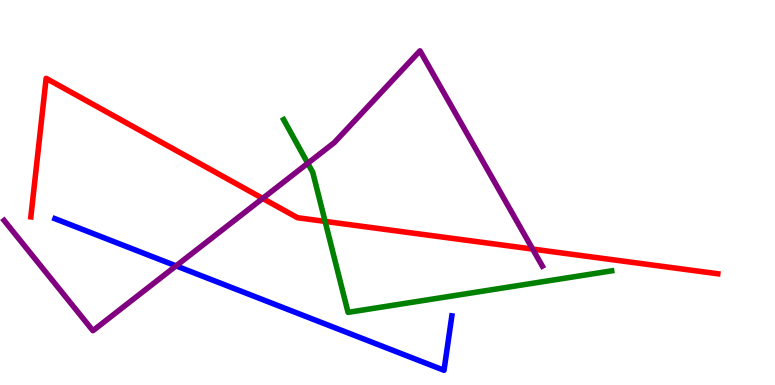[{'lines': ['blue', 'red'], 'intersections': []}, {'lines': ['green', 'red'], 'intersections': [{'x': 4.2, 'y': 4.25}]}, {'lines': ['purple', 'red'], 'intersections': [{'x': 3.39, 'y': 4.85}, {'x': 6.87, 'y': 3.53}]}, {'lines': ['blue', 'green'], 'intersections': []}, {'lines': ['blue', 'purple'], 'intersections': [{'x': 2.27, 'y': 3.09}]}, {'lines': ['green', 'purple'], 'intersections': [{'x': 3.97, 'y': 5.76}]}]